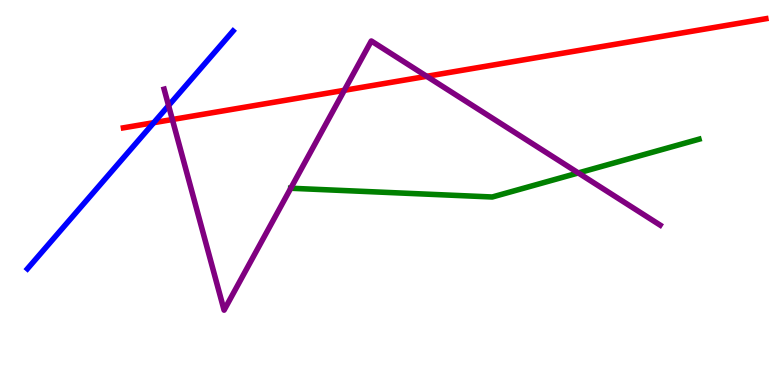[{'lines': ['blue', 'red'], 'intersections': [{'x': 1.98, 'y': 6.81}]}, {'lines': ['green', 'red'], 'intersections': []}, {'lines': ['purple', 'red'], 'intersections': [{'x': 2.22, 'y': 6.9}, {'x': 4.44, 'y': 7.65}, {'x': 5.51, 'y': 8.02}]}, {'lines': ['blue', 'green'], 'intersections': []}, {'lines': ['blue', 'purple'], 'intersections': [{'x': 2.18, 'y': 7.26}]}, {'lines': ['green', 'purple'], 'intersections': [{'x': 3.75, 'y': 5.11}, {'x': 7.46, 'y': 5.51}]}]